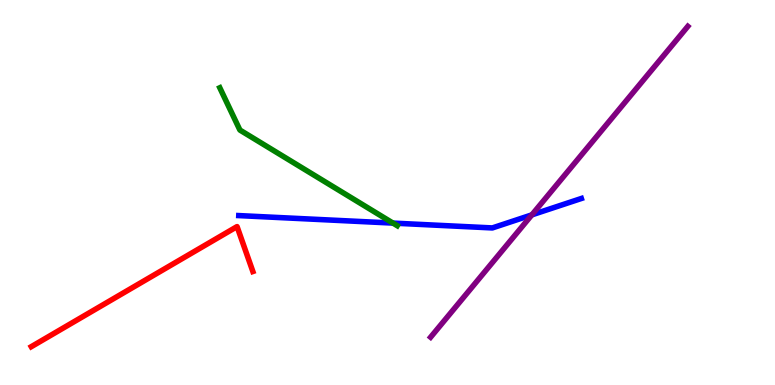[{'lines': ['blue', 'red'], 'intersections': []}, {'lines': ['green', 'red'], 'intersections': []}, {'lines': ['purple', 'red'], 'intersections': []}, {'lines': ['blue', 'green'], 'intersections': [{'x': 5.07, 'y': 4.21}]}, {'lines': ['blue', 'purple'], 'intersections': [{'x': 6.86, 'y': 4.42}]}, {'lines': ['green', 'purple'], 'intersections': []}]